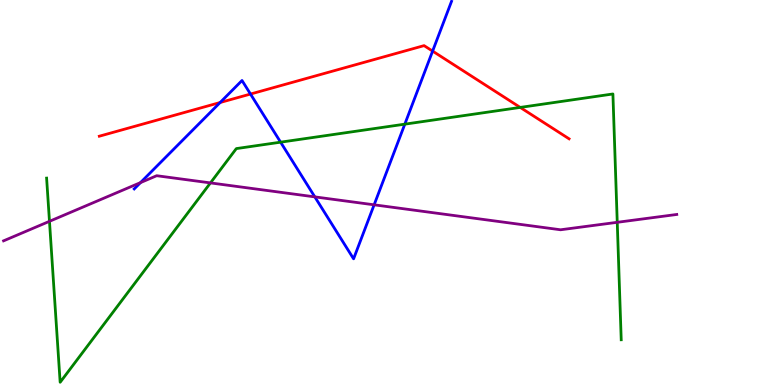[{'lines': ['blue', 'red'], 'intersections': [{'x': 2.84, 'y': 7.34}, {'x': 3.23, 'y': 7.56}, {'x': 5.58, 'y': 8.67}]}, {'lines': ['green', 'red'], 'intersections': [{'x': 6.71, 'y': 7.21}]}, {'lines': ['purple', 'red'], 'intersections': []}, {'lines': ['blue', 'green'], 'intersections': [{'x': 3.62, 'y': 6.31}, {'x': 5.22, 'y': 6.78}]}, {'lines': ['blue', 'purple'], 'intersections': [{'x': 1.81, 'y': 5.26}, {'x': 4.06, 'y': 4.89}, {'x': 4.83, 'y': 4.68}]}, {'lines': ['green', 'purple'], 'intersections': [{'x': 0.638, 'y': 4.25}, {'x': 2.72, 'y': 5.25}, {'x': 7.96, 'y': 4.23}]}]